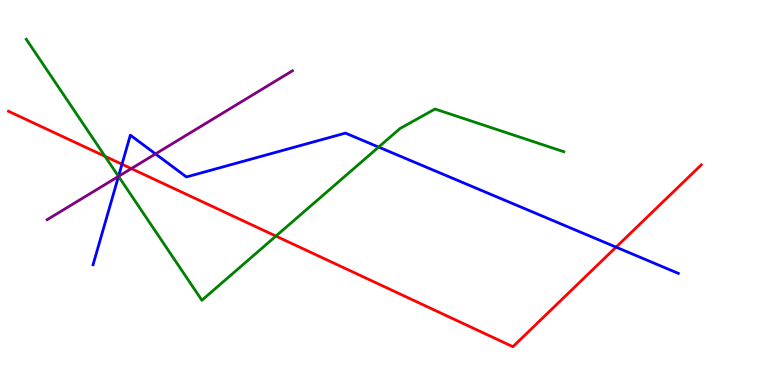[{'lines': ['blue', 'red'], 'intersections': [{'x': 1.57, 'y': 5.73}, {'x': 7.95, 'y': 3.58}]}, {'lines': ['green', 'red'], 'intersections': [{'x': 1.36, 'y': 5.94}, {'x': 3.56, 'y': 3.87}]}, {'lines': ['purple', 'red'], 'intersections': [{'x': 1.69, 'y': 5.62}]}, {'lines': ['blue', 'green'], 'intersections': [{'x': 1.53, 'y': 5.42}, {'x': 4.89, 'y': 6.18}]}, {'lines': ['blue', 'purple'], 'intersections': [{'x': 1.53, 'y': 5.42}, {'x': 2.01, 'y': 6.0}]}, {'lines': ['green', 'purple'], 'intersections': [{'x': 1.53, 'y': 5.42}]}]